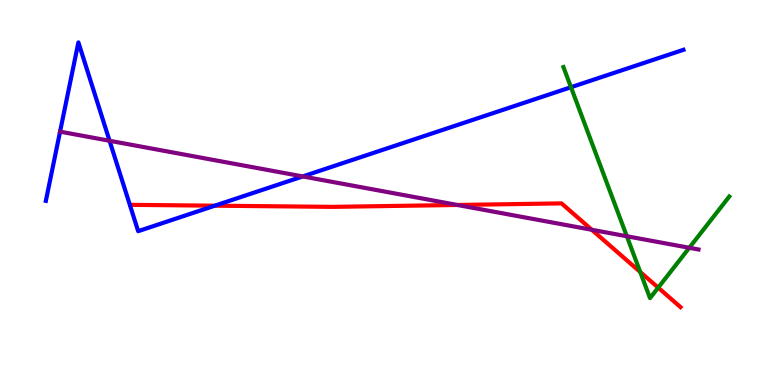[{'lines': ['blue', 'red'], 'intersections': [{'x': 2.77, 'y': 4.66}]}, {'lines': ['green', 'red'], 'intersections': [{'x': 8.26, 'y': 2.94}, {'x': 8.49, 'y': 2.53}]}, {'lines': ['purple', 'red'], 'intersections': [{'x': 5.9, 'y': 4.68}, {'x': 7.64, 'y': 4.03}]}, {'lines': ['blue', 'green'], 'intersections': [{'x': 7.37, 'y': 7.73}]}, {'lines': ['blue', 'purple'], 'intersections': [{'x': 1.41, 'y': 6.34}, {'x': 3.91, 'y': 5.42}]}, {'lines': ['green', 'purple'], 'intersections': [{'x': 8.09, 'y': 3.86}, {'x': 8.89, 'y': 3.56}]}]